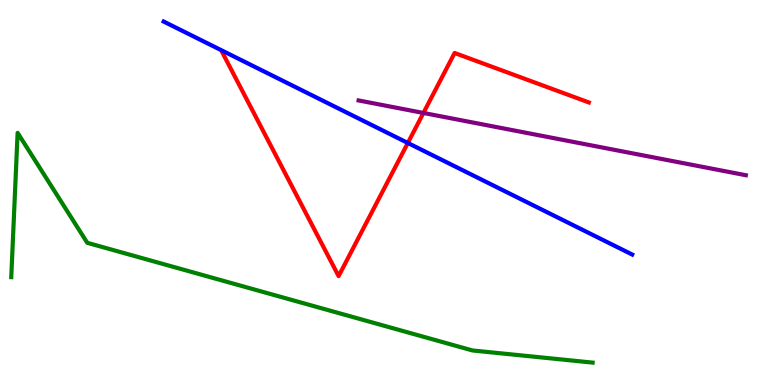[{'lines': ['blue', 'red'], 'intersections': [{'x': 5.26, 'y': 6.29}]}, {'lines': ['green', 'red'], 'intersections': []}, {'lines': ['purple', 'red'], 'intersections': [{'x': 5.46, 'y': 7.07}]}, {'lines': ['blue', 'green'], 'intersections': []}, {'lines': ['blue', 'purple'], 'intersections': []}, {'lines': ['green', 'purple'], 'intersections': []}]